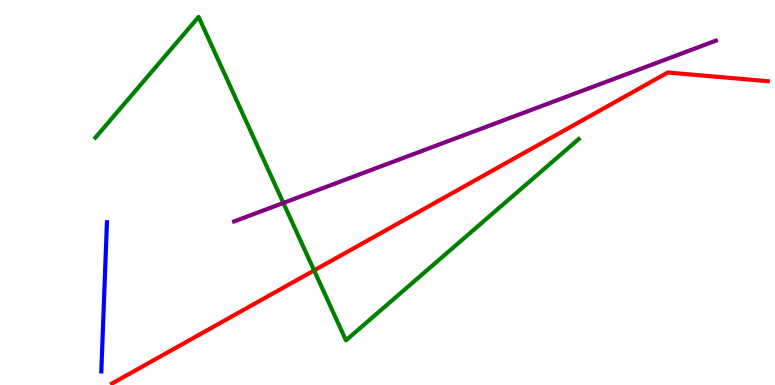[{'lines': ['blue', 'red'], 'intersections': []}, {'lines': ['green', 'red'], 'intersections': [{'x': 4.05, 'y': 2.98}]}, {'lines': ['purple', 'red'], 'intersections': []}, {'lines': ['blue', 'green'], 'intersections': []}, {'lines': ['blue', 'purple'], 'intersections': []}, {'lines': ['green', 'purple'], 'intersections': [{'x': 3.66, 'y': 4.73}]}]